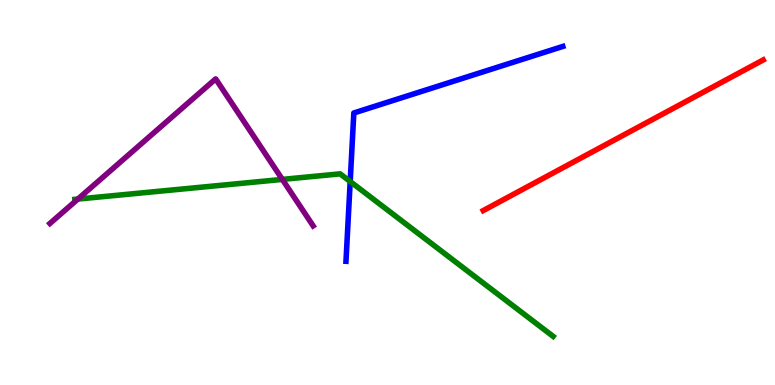[{'lines': ['blue', 'red'], 'intersections': []}, {'lines': ['green', 'red'], 'intersections': []}, {'lines': ['purple', 'red'], 'intersections': []}, {'lines': ['blue', 'green'], 'intersections': [{'x': 4.52, 'y': 5.29}]}, {'lines': ['blue', 'purple'], 'intersections': []}, {'lines': ['green', 'purple'], 'intersections': [{'x': 1.01, 'y': 4.83}, {'x': 3.64, 'y': 5.34}]}]